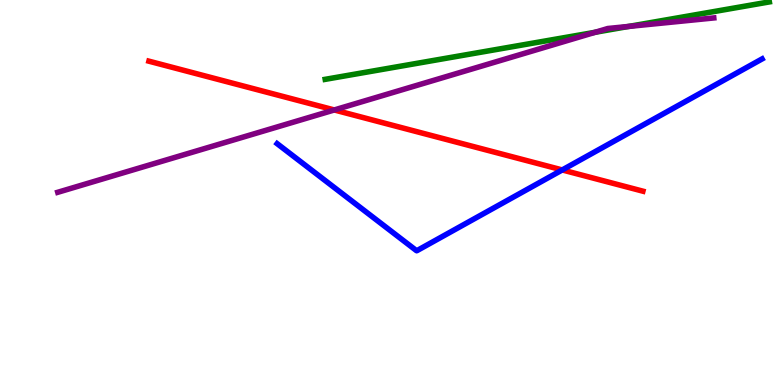[{'lines': ['blue', 'red'], 'intersections': [{'x': 7.25, 'y': 5.59}]}, {'lines': ['green', 'red'], 'intersections': []}, {'lines': ['purple', 'red'], 'intersections': [{'x': 4.31, 'y': 7.14}]}, {'lines': ['blue', 'green'], 'intersections': []}, {'lines': ['blue', 'purple'], 'intersections': []}, {'lines': ['green', 'purple'], 'intersections': [{'x': 7.68, 'y': 9.16}, {'x': 8.11, 'y': 9.31}]}]